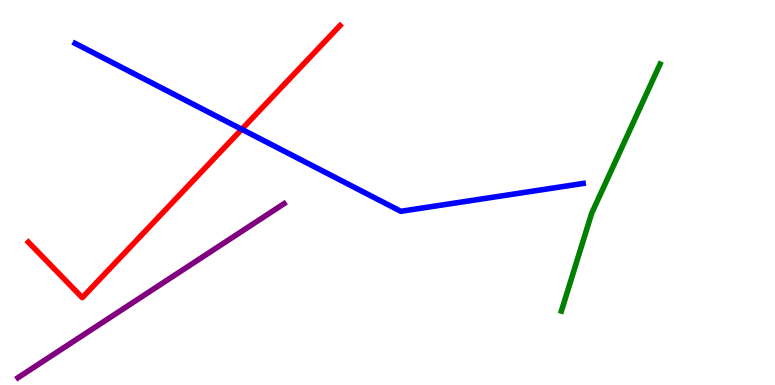[{'lines': ['blue', 'red'], 'intersections': [{'x': 3.12, 'y': 6.64}]}, {'lines': ['green', 'red'], 'intersections': []}, {'lines': ['purple', 'red'], 'intersections': []}, {'lines': ['blue', 'green'], 'intersections': []}, {'lines': ['blue', 'purple'], 'intersections': []}, {'lines': ['green', 'purple'], 'intersections': []}]